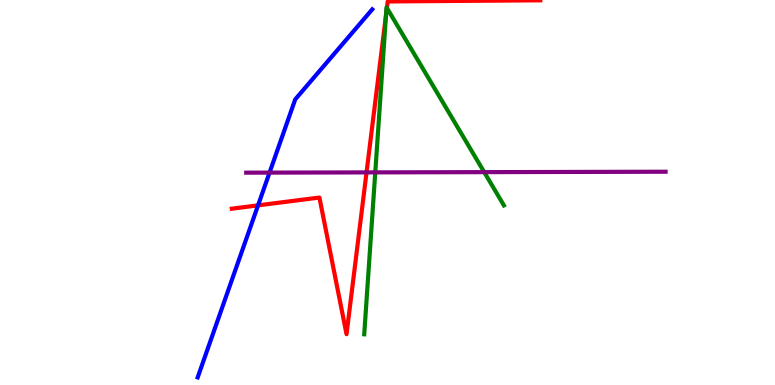[{'lines': ['blue', 'red'], 'intersections': [{'x': 3.33, 'y': 4.67}]}, {'lines': ['green', 'red'], 'intersections': [{'x': 4.98, 'y': 9.61}, {'x': 4.99, 'y': 9.79}]}, {'lines': ['purple', 'red'], 'intersections': [{'x': 4.73, 'y': 5.52}]}, {'lines': ['blue', 'green'], 'intersections': []}, {'lines': ['blue', 'purple'], 'intersections': [{'x': 3.48, 'y': 5.52}]}, {'lines': ['green', 'purple'], 'intersections': [{'x': 4.84, 'y': 5.52}, {'x': 6.25, 'y': 5.53}]}]